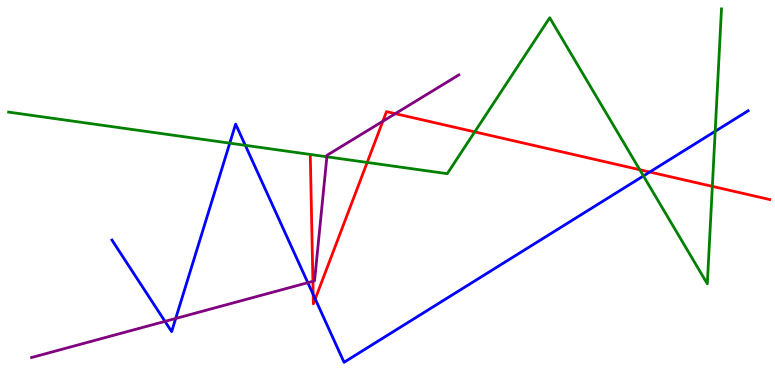[{'lines': ['blue', 'red'], 'intersections': [{'x': 4.04, 'y': 2.35}, {'x': 4.07, 'y': 2.23}, {'x': 8.38, 'y': 5.53}]}, {'lines': ['green', 'red'], 'intersections': [{'x': 4.74, 'y': 5.78}, {'x': 6.13, 'y': 6.57}, {'x': 8.25, 'y': 5.59}, {'x': 9.19, 'y': 5.16}]}, {'lines': ['purple', 'red'], 'intersections': [{'x': 4.04, 'y': 2.69}, {'x': 4.94, 'y': 6.85}, {'x': 5.1, 'y': 7.05}]}, {'lines': ['blue', 'green'], 'intersections': [{'x': 2.96, 'y': 6.28}, {'x': 3.17, 'y': 6.23}, {'x': 8.3, 'y': 5.43}, {'x': 9.23, 'y': 6.59}]}, {'lines': ['blue', 'purple'], 'intersections': [{'x': 2.13, 'y': 1.65}, {'x': 2.27, 'y': 1.73}, {'x': 3.97, 'y': 2.66}]}, {'lines': ['green', 'purple'], 'intersections': [{'x': 4.22, 'y': 5.93}]}]